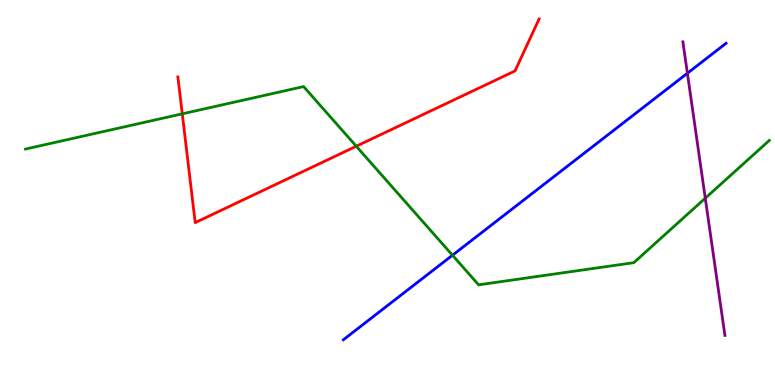[{'lines': ['blue', 'red'], 'intersections': []}, {'lines': ['green', 'red'], 'intersections': [{'x': 2.35, 'y': 7.04}, {'x': 4.6, 'y': 6.2}]}, {'lines': ['purple', 'red'], 'intersections': []}, {'lines': ['blue', 'green'], 'intersections': [{'x': 5.84, 'y': 3.37}]}, {'lines': ['blue', 'purple'], 'intersections': [{'x': 8.87, 'y': 8.1}]}, {'lines': ['green', 'purple'], 'intersections': [{'x': 9.1, 'y': 4.85}]}]